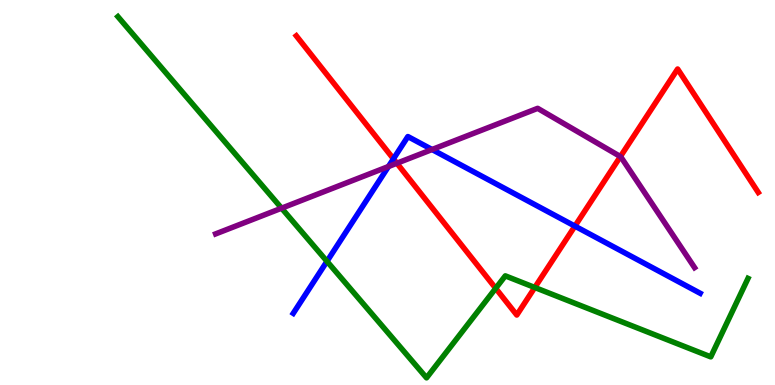[{'lines': ['blue', 'red'], 'intersections': [{'x': 5.08, 'y': 5.87}, {'x': 7.42, 'y': 4.13}]}, {'lines': ['green', 'red'], 'intersections': [{'x': 6.4, 'y': 2.51}, {'x': 6.9, 'y': 2.53}]}, {'lines': ['purple', 'red'], 'intersections': [{'x': 5.12, 'y': 5.76}, {'x': 8.0, 'y': 5.93}]}, {'lines': ['blue', 'green'], 'intersections': [{'x': 4.22, 'y': 3.21}]}, {'lines': ['blue', 'purple'], 'intersections': [{'x': 5.01, 'y': 5.67}, {'x': 5.57, 'y': 6.12}]}, {'lines': ['green', 'purple'], 'intersections': [{'x': 3.63, 'y': 4.59}]}]